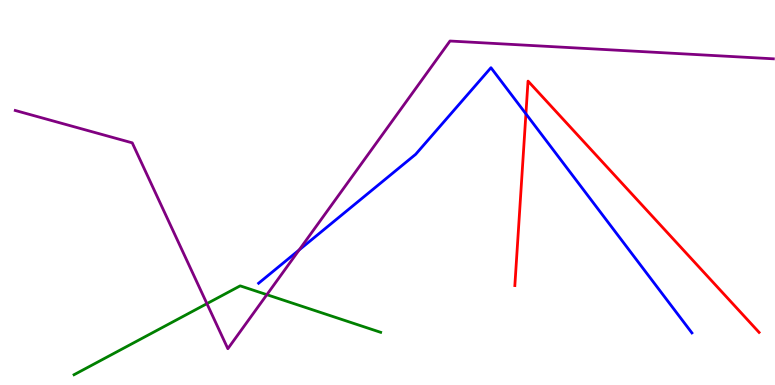[{'lines': ['blue', 'red'], 'intersections': [{'x': 6.79, 'y': 7.04}]}, {'lines': ['green', 'red'], 'intersections': []}, {'lines': ['purple', 'red'], 'intersections': []}, {'lines': ['blue', 'green'], 'intersections': []}, {'lines': ['blue', 'purple'], 'intersections': [{'x': 3.86, 'y': 3.51}]}, {'lines': ['green', 'purple'], 'intersections': [{'x': 2.67, 'y': 2.11}, {'x': 3.44, 'y': 2.35}]}]